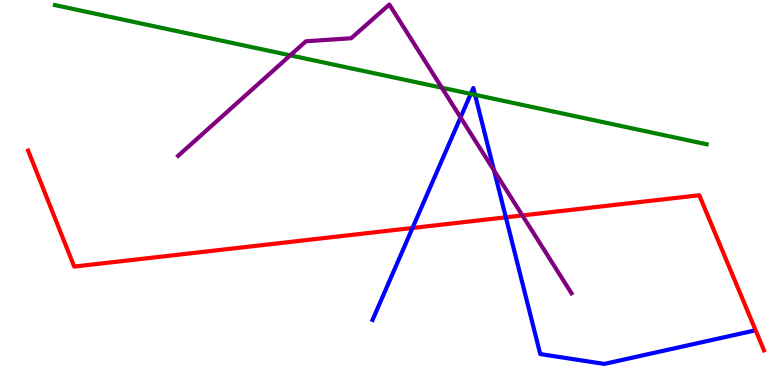[{'lines': ['blue', 'red'], 'intersections': [{'x': 5.32, 'y': 4.08}, {'x': 6.53, 'y': 4.36}]}, {'lines': ['green', 'red'], 'intersections': []}, {'lines': ['purple', 'red'], 'intersections': [{'x': 6.74, 'y': 4.4}]}, {'lines': ['blue', 'green'], 'intersections': [{'x': 6.07, 'y': 7.56}, {'x': 6.13, 'y': 7.54}]}, {'lines': ['blue', 'purple'], 'intersections': [{'x': 5.94, 'y': 6.95}, {'x': 6.38, 'y': 5.57}]}, {'lines': ['green', 'purple'], 'intersections': [{'x': 3.75, 'y': 8.56}, {'x': 5.7, 'y': 7.72}]}]